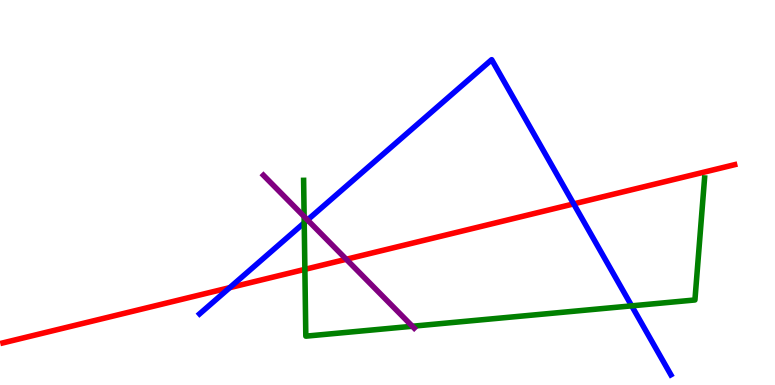[{'lines': ['blue', 'red'], 'intersections': [{'x': 2.96, 'y': 2.53}, {'x': 7.4, 'y': 4.7}]}, {'lines': ['green', 'red'], 'intersections': [{'x': 3.93, 'y': 3.0}]}, {'lines': ['purple', 'red'], 'intersections': [{'x': 4.47, 'y': 3.27}]}, {'lines': ['blue', 'green'], 'intersections': [{'x': 3.93, 'y': 4.21}, {'x': 8.15, 'y': 2.06}]}, {'lines': ['blue', 'purple'], 'intersections': [{'x': 3.97, 'y': 4.29}]}, {'lines': ['green', 'purple'], 'intersections': [{'x': 3.92, 'y': 4.38}, {'x': 5.32, 'y': 1.53}]}]